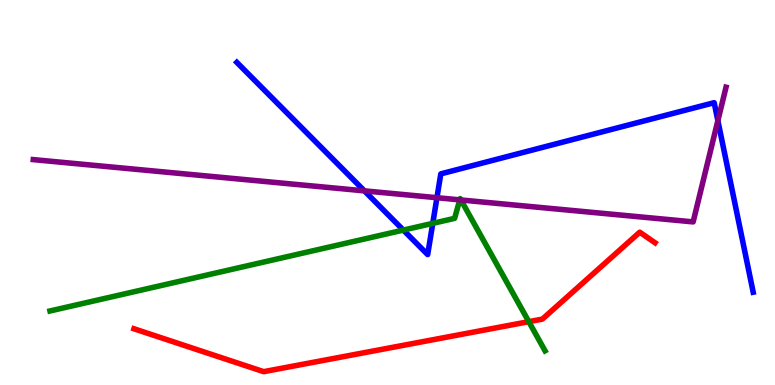[{'lines': ['blue', 'red'], 'intersections': []}, {'lines': ['green', 'red'], 'intersections': [{'x': 6.82, 'y': 1.65}]}, {'lines': ['purple', 'red'], 'intersections': []}, {'lines': ['blue', 'green'], 'intersections': [{'x': 5.2, 'y': 4.02}, {'x': 5.58, 'y': 4.2}]}, {'lines': ['blue', 'purple'], 'intersections': [{'x': 4.7, 'y': 5.04}, {'x': 5.64, 'y': 4.86}, {'x': 9.26, 'y': 6.87}]}, {'lines': ['green', 'purple'], 'intersections': [{'x': 5.93, 'y': 4.81}, {'x': 5.95, 'y': 4.81}]}]